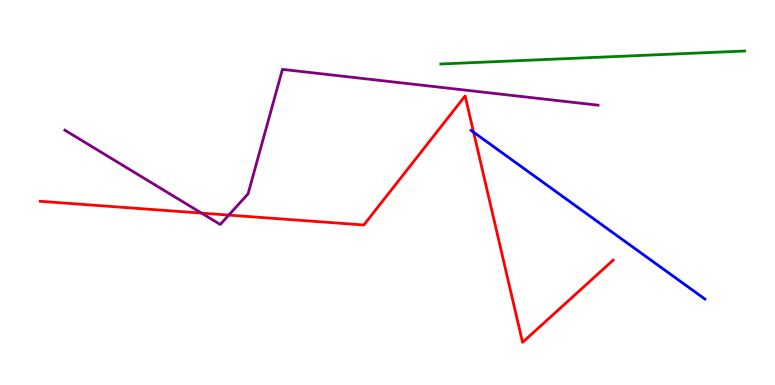[{'lines': ['blue', 'red'], 'intersections': [{'x': 6.11, 'y': 6.57}]}, {'lines': ['green', 'red'], 'intersections': []}, {'lines': ['purple', 'red'], 'intersections': [{'x': 2.6, 'y': 4.46}, {'x': 2.95, 'y': 4.41}]}, {'lines': ['blue', 'green'], 'intersections': []}, {'lines': ['blue', 'purple'], 'intersections': []}, {'lines': ['green', 'purple'], 'intersections': []}]